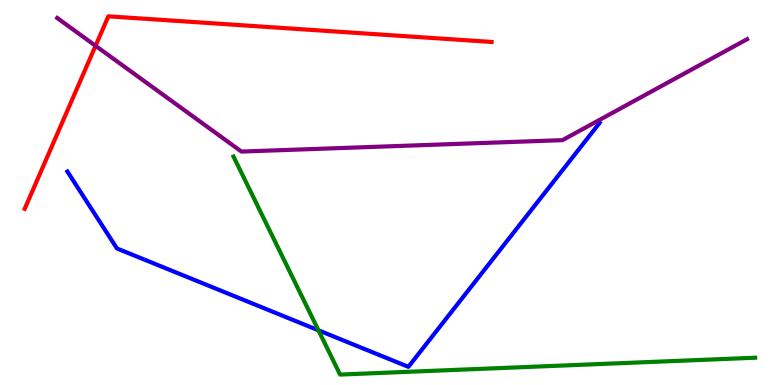[{'lines': ['blue', 'red'], 'intersections': []}, {'lines': ['green', 'red'], 'intersections': []}, {'lines': ['purple', 'red'], 'intersections': [{'x': 1.23, 'y': 8.81}]}, {'lines': ['blue', 'green'], 'intersections': [{'x': 4.11, 'y': 1.42}]}, {'lines': ['blue', 'purple'], 'intersections': []}, {'lines': ['green', 'purple'], 'intersections': []}]